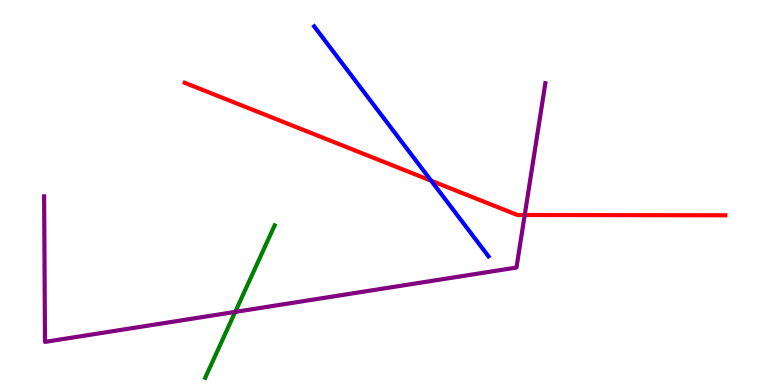[{'lines': ['blue', 'red'], 'intersections': [{'x': 5.56, 'y': 5.31}]}, {'lines': ['green', 'red'], 'intersections': []}, {'lines': ['purple', 'red'], 'intersections': [{'x': 6.77, 'y': 4.42}]}, {'lines': ['blue', 'green'], 'intersections': []}, {'lines': ['blue', 'purple'], 'intersections': []}, {'lines': ['green', 'purple'], 'intersections': [{'x': 3.04, 'y': 1.9}]}]